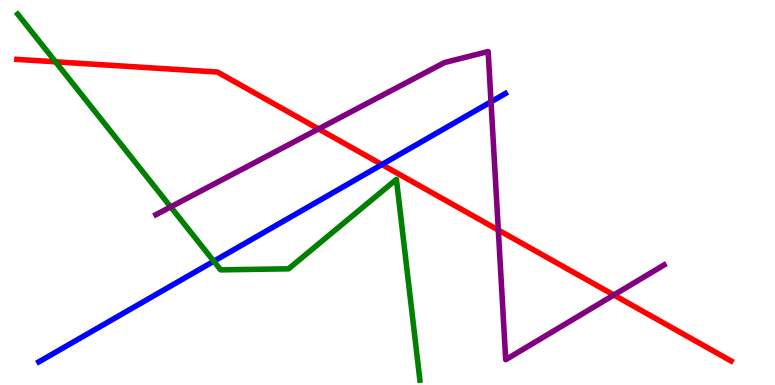[{'lines': ['blue', 'red'], 'intersections': [{'x': 4.93, 'y': 5.73}]}, {'lines': ['green', 'red'], 'intersections': [{'x': 0.717, 'y': 8.39}]}, {'lines': ['purple', 'red'], 'intersections': [{'x': 4.11, 'y': 6.65}, {'x': 6.43, 'y': 4.03}, {'x': 7.92, 'y': 2.34}]}, {'lines': ['blue', 'green'], 'intersections': [{'x': 2.76, 'y': 3.21}]}, {'lines': ['blue', 'purple'], 'intersections': [{'x': 6.34, 'y': 7.36}]}, {'lines': ['green', 'purple'], 'intersections': [{'x': 2.2, 'y': 4.63}]}]